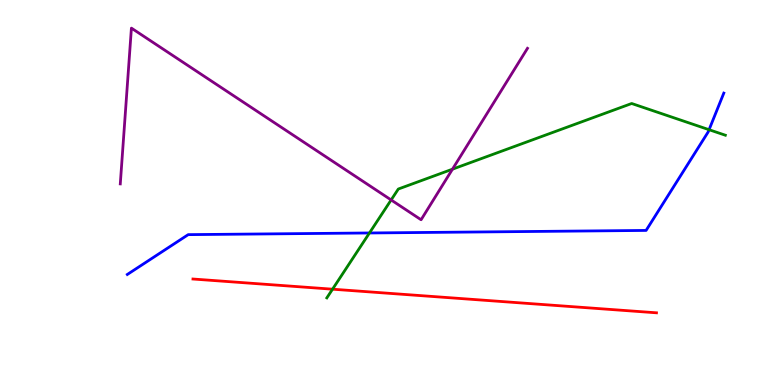[{'lines': ['blue', 'red'], 'intersections': []}, {'lines': ['green', 'red'], 'intersections': [{'x': 4.29, 'y': 2.49}]}, {'lines': ['purple', 'red'], 'intersections': []}, {'lines': ['blue', 'green'], 'intersections': [{'x': 4.77, 'y': 3.95}, {'x': 9.15, 'y': 6.63}]}, {'lines': ['blue', 'purple'], 'intersections': []}, {'lines': ['green', 'purple'], 'intersections': [{'x': 5.05, 'y': 4.81}, {'x': 5.84, 'y': 5.61}]}]